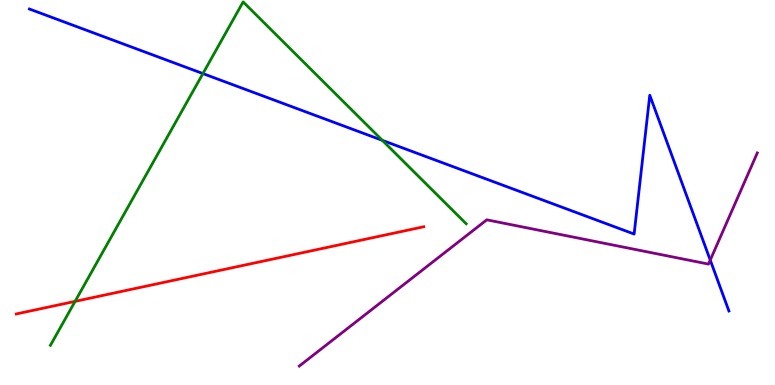[{'lines': ['blue', 'red'], 'intersections': []}, {'lines': ['green', 'red'], 'intersections': [{'x': 0.969, 'y': 2.17}]}, {'lines': ['purple', 'red'], 'intersections': []}, {'lines': ['blue', 'green'], 'intersections': [{'x': 2.62, 'y': 8.09}, {'x': 4.93, 'y': 6.35}]}, {'lines': ['blue', 'purple'], 'intersections': [{'x': 9.16, 'y': 3.24}]}, {'lines': ['green', 'purple'], 'intersections': []}]